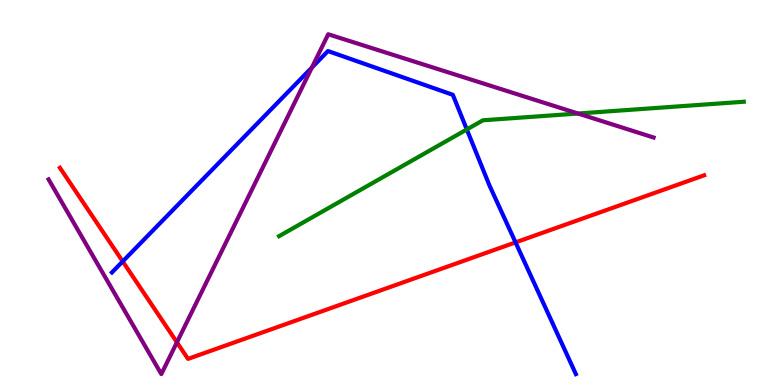[{'lines': ['blue', 'red'], 'intersections': [{'x': 1.58, 'y': 3.21}, {'x': 6.65, 'y': 3.7}]}, {'lines': ['green', 'red'], 'intersections': []}, {'lines': ['purple', 'red'], 'intersections': [{'x': 2.28, 'y': 1.11}]}, {'lines': ['blue', 'green'], 'intersections': [{'x': 6.02, 'y': 6.64}]}, {'lines': ['blue', 'purple'], 'intersections': [{'x': 4.02, 'y': 8.25}]}, {'lines': ['green', 'purple'], 'intersections': [{'x': 7.46, 'y': 7.05}]}]